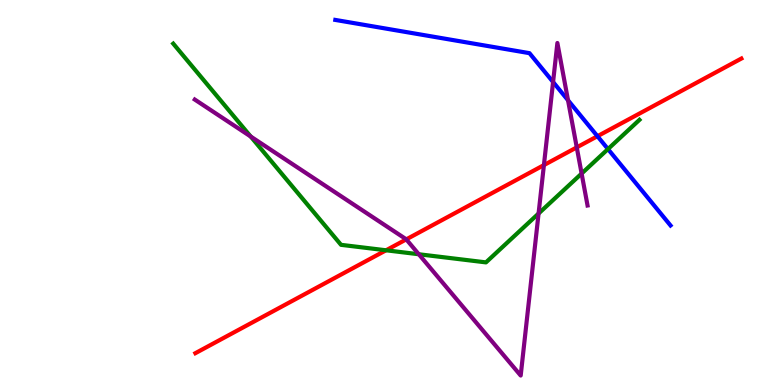[{'lines': ['blue', 'red'], 'intersections': [{'x': 7.71, 'y': 6.46}]}, {'lines': ['green', 'red'], 'intersections': [{'x': 4.98, 'y': 3.5}]}, {'lines': ['purple', 'red'], 'intersections': [{'x': 5.24, 'y': 3.78}, {'x': 7.02, 'y': 5.71}, {'x': 7.44, 'y': 6.17}]}, {'lines': ['blue', 'green'], 'intersections': [{'x': 7.84, 'y': 6.13}]}, {'lines': ['blue', 'purple'], 'intersections': [{'x': 7.14, 'y': 7.87}, {'x': 7.33, 'y': 7.4}]}, {'lines': ['green', 'purple'], 'intersections': [{'x': 3.23, 'y': 6.45}, {'x': 5.4, 'y': 3.4}, {'x': 6.95, 'y': 4.45}, {'x': 7.5, 'y': 5.49}]}]